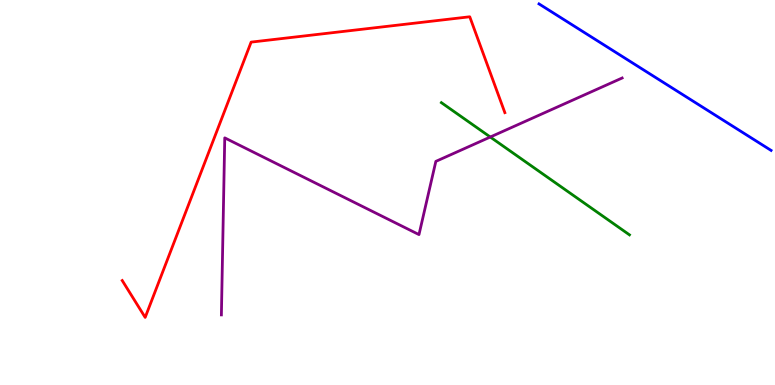[{'lines': ['blue', 'red'], 'intersections': []}, {'lines': ['green', 'red'], 'intersections': []}, {'lines': ['purple', 'red'], 'intersections': []}, {'lines': ['blue', 'green'], 'intersections': []}, {'lines': ['blue', 'purple'], 'intersections': []}, {'lines': ['green', 'purple'], 'intersections': [{'x': 6.33, 'y': 6.44}]}]